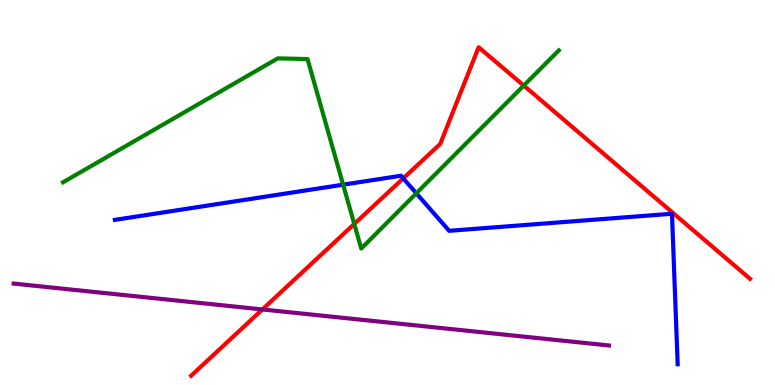[{'lines': ['blue', 'red'], 'intersections': [{'x': 5.2, 'y': 5.37}]}, {'lines': ['green', 'red'], 'intersections': [{'x': 4.57, 'y': 4.18}, {'x': 6.76, 'y': 7.78}]}, {'lines': ['purple', 'red'], 'intersections': [{'x': 3.39, 'y': 1.96}]}, {'lines': ['blue', 'green'], 'intersections': [{'x': 4.43, 'y': 5.2}, {'x': 5.37, 'y': 4.98}]}, {'lines': ['blue', 'purple'], 'intersections': []}, {'lines': ['green', 'purple'], 'intersections': []}]